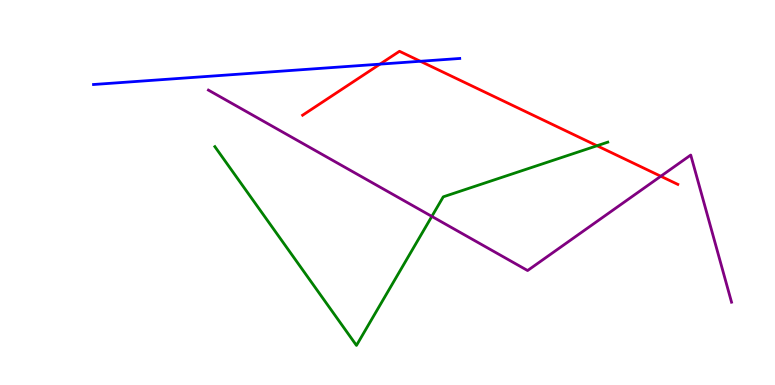[{'lines': ['blue', 'red'], 'intersections': [{'x': 4.9, 'y': 8.33}, {'x': 5.42, 'y': 8.41}]}, {'lines': ['green', 'red'], 'intersections': [{'x': 7.7, 'y': 6.21}]}, {'lines': ['purple', 'red'], 'intersections': [{'x': 8.53, 'y': 5.42}]}, {'lines': ['blue', 'green'], 'intersections': []}, {'lines': ['blue', 'purple'], 'intersections': []}, {'lines': ['green', 'purple'], 'intersections': [{'x': 5.57, 'y': 4.38}]}]